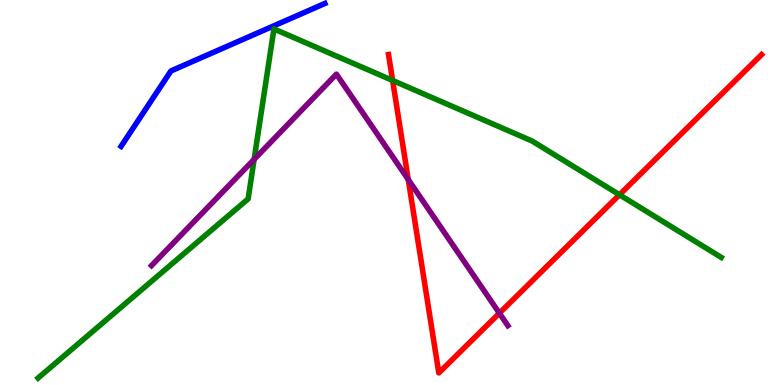[{'lines': ['blue', 'red'], 'intersections': []}, {'lines': ['green', 'red'], 'intersections': [{'x': 5.07, 'y': 7.91}, {'x': 7.99, 'y': 4.94}]}, {'lines': ['purple', 'red'], 'intersections': [{'x': 5.27, 'y': 5.34}, {'x': 6.44, 'y': 1.87}]}, {'lines': ['blue', 'green'], 'intersections': []}, {'lines': ['blue', 'purple'], 'intersections': []}, {'lines': ['green', 'purple'], 'intersections': [{'x': 3.28, 'y': 5.86}]}]